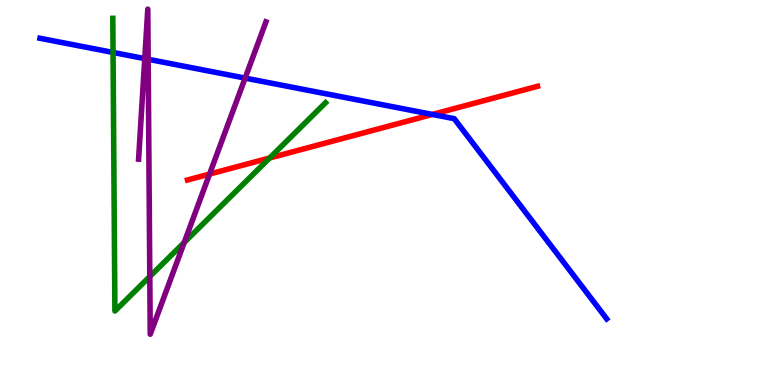[{'lines': ['blue', 'red'], 'intersections': [{'x': 5.58, 'y': 7.03}]}, {'lines': ['green', 'red'], 'intersections': [{'x': 3.48, 'y': 5.9}]}, {'lines': ['purple', 'red'], 'intersections': [{'x': 2.7, 'y': 5.48}]}, {'lines': ['blue', 'green'], 'intersections': [{'x': 1.46, 'y': 8.64}]}, {'lines': ['blue', 'purple'], 'intersections': [{'x': 1.87, 'y': 8.48}, {'x': 1.91, 'y': 8.46}, {'x': 3.16, 'y': 7.97}]}, {'lines': ['green', 'purple'], 'intersections': [{'x': 1.93, 'y': 2.82}, {'x': 2.38, 'y': 3.7}]}]